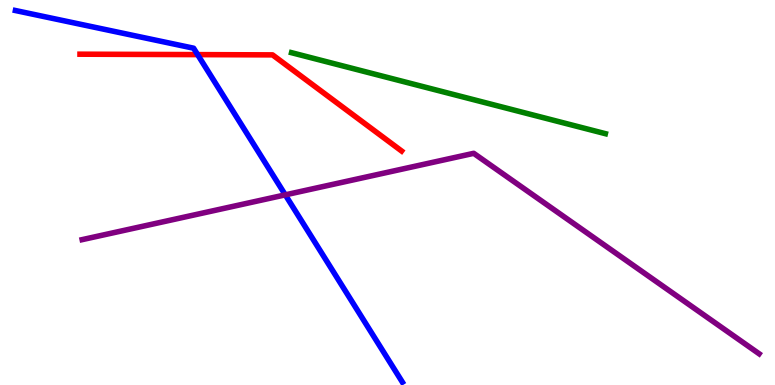[{'lines': ['blue', 'red'], 'intersections': [{'x': 2.55, 'y': 8.58}]}, {'lines': ['green', 'red'], 'intersections': []}, {'lines': ['purple', 'red'], 'intersections': []}, {'lines': ['blue', 'green'], 'intersections': []}, {'lines': ['blue', 'purple'], 'intersections': [{'x': 3.68, 'y': 4.94}]}, {'lines': ['green', 'purple'], 'intersections': []}]